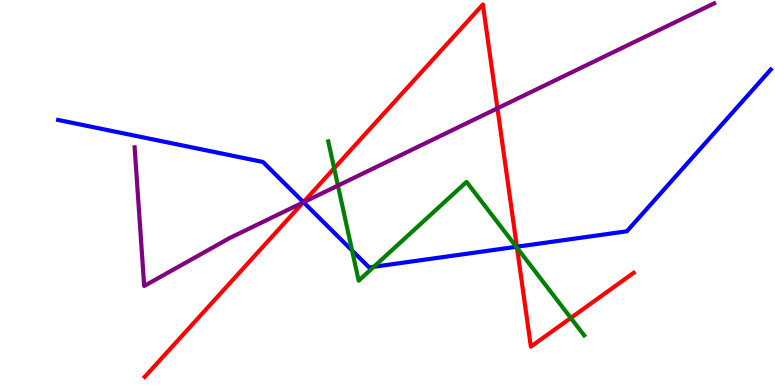[{'lines': ['blue', 'red'], 'intersections': [{'x': 3.92, 'y': 4.75}, {'x': 6.67, 'y': 3.59}]}, {'lines': ['green', 'red'], 'intersections': [{'x': 4.31, 'y': 5.63}, {'x': 6.67, 'y': 3.57}, {'x': 7.37, 'y': 1.74}]}, {'lines': ['purple', 'red'], 'intersections': [{'x': 3.91, 'y': 4.74}, {'x': 6.42, 'y': 7.19}]}, {'lines': ['blue', 'green'], 'intersections': [{'x': 4.54, 'y': 3.49}, {'x': 4.82, 'y': 3.07}, {'x': 6.66, 'y': 3.59}]}, {'lines': ['blue', 'purple'], 'intersections': [{'x': 3.92, 'y': 4.75}]}, {'lines': ['green', 'purple'], 'intersections': [{'x': 4.36, 'y': 5.18}]}]